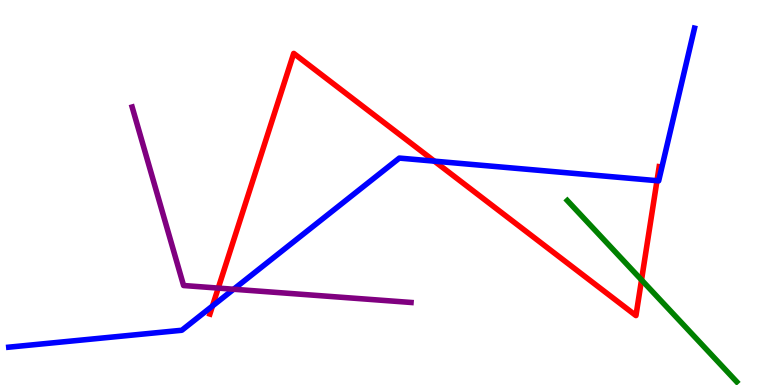[{'lines': ['blue', 'red'], 'intersections': [{'x': 2.74, 'y': 2.05}, {'x': 5.6, 'y': 5.81}, {'x': 8.48, 'y': 5.31}]}, {'lines': ['green', 'red'], 'intersections': [{'x': 8.28, 'y': 2.73}]}, {'lines': ['purple', 'red'], 'intersections': [{'x': 2.82, 'y': 2.52}]}, {'lines': ['blue', 'green'], 'intersections': []}, {'lines': ['blue', 'purple'], 'intersections': [{'x': 3.01, 'y': 2.49}]}, {'lines': ['green', 'purple'], 'intersections': []}]